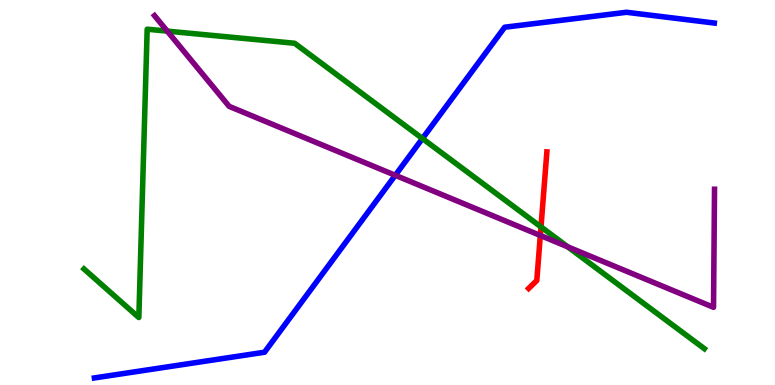[{'lines': ['blue', 'red'], 'intersections': []}, {'lines': ['green', 'red'], 'intersections': [{'x': 6.98, 'y': 4.11}]}, {'lines': ['purple', 'red'], 'intersections': [{'x': 6.97, 'y': 3.88}]}, {'lines': ['blue', 'green'], 'intersections': [{'x': 5.45, 'y': 6.4}]}, {'lines': ['blue', 'purple'], 'intersections': [{'x': 5.1, 'y': 5.45}]}, {'lines': ['green', 'purple'], 'intersections': [{'x': 2.16, 'y': 9.19}, {'x': 7.33, 'y': 3.59}]}]